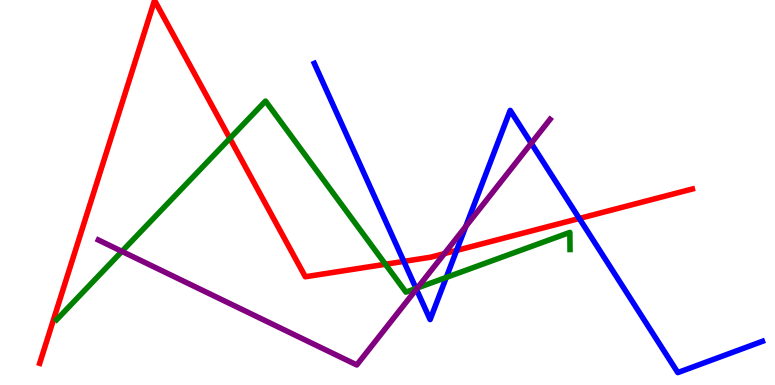[{'lines': ['blue', 'red'], 'intersections': [{'x': 5.21, 'y': 3.21}, {'x': 5.89, 'y': 3.49}, {'x': 7.47, 'y': 4.33}]}, {'lines': ['green', 'red'], 'intersections': [{'x': 2.97, 'y': 6.4}, {'x': 4.97, 'y': 3.14}]}, {'lines': ['purple', 'red'], 'intersections': [{'x': 5.73, 'y': 3.41}]}, {'lines': ['blue', 'green'], 'intersections': [{'x': 5.37, 'y': 2.51}, {'x': 5.76, 'y': 2.79}]}, {'lines': ['blue', 'purple'], 'intersections': [{'x': 5.37, 'y': 2.49}, {'x': 6.01, 'y': 4.12}, {'x': 6.85, 'y': 6.28}]}, {'lines': ['green', 'purple'], 'intersections': [{'x': 1.57, 'y': 3.47}, {'x': 5.39, 'y': 2.52}]}]